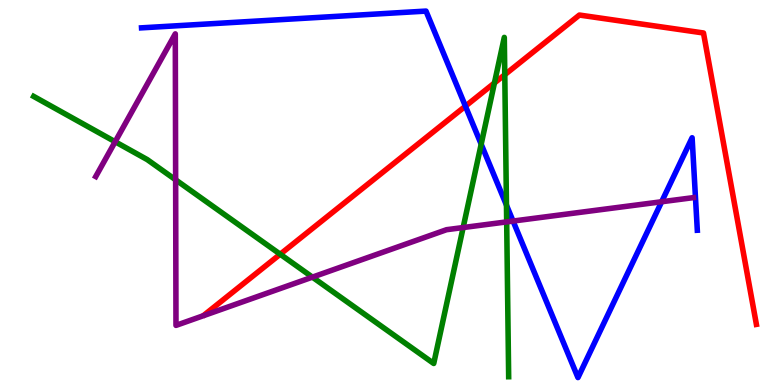[{'lines': ['blue', 'red'], 'intersections': [{'x': 6.01, 'y': 7.24}]}, {'lines': ['green', 'red'], 'intersections': [{'x': 3.62, 'y': 3.4}, {'x': 6.38, 'y': 7.84}, {'x': 6.51, 'y': 8.06}]}, {'lines': ['purple', 'red'], 'intersections': []}, {'lines': ['blue', 'green'], 'intersections': [{'x': 6.21, 'y': 6.25}, {'x': 6.53, 'y': 4.67}]}, {'lines': ['blue', 'purple'], 'intersections': [{'x': 6.62, 'y': 4.26}, {'x': 8.54, 'y': 4.76}]}, {'lines': ['green', 'purple'], 'intersections': [{'x': 1.49, 'y': 6.32}, {'x': 2.27, 'y': 5.33}, {'x': 4.03, 'y': 2.8}, {'x': 5.98, 'y': 4.09}, {'x': 6.54, 'y': 4.24}]}]